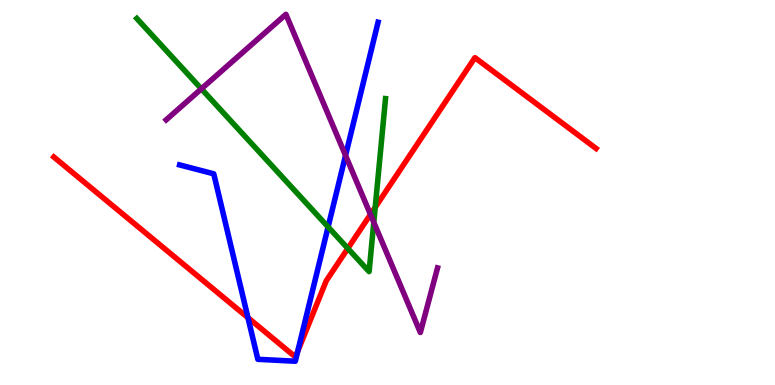[{'lines': ['blue', 'red'], 'intersections': [{'x': 3.2, 'y': 1.75}, {'x': 3.84, 'y': 0.879}]}, {'lines': ['green', 'red'], 'intersections': [{'x': 4.49, 'y': 3.55}, {'x': 4.84, 'y': 4.62}]}, {'lines': ['purple', 'red'], 'intersections': [{'x': 4.78, 'y': 4.43}]}, {'lines': ['blue', 'green'], 'intersections': [{'x': 4.23, 'y': 4.11}]}, {'lines': ['blue', 'purple'], 'intersections': [{'x': 4.46, 'y': 5.96}]}, {'lines': ['green', 'purple'], 'intersections': [{'x': 2.6, 'y': 7.69}, {'x': 4.82, 'y': 4.23}]}]